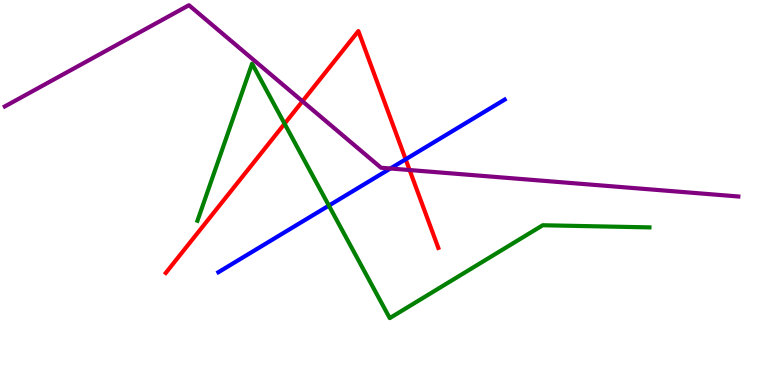[{'lines': ['blue', 'red'], 'intersections': [{'x': 5.23, 'y': 5.86}]}, {'lines': ['green', 'red'], 'intersections': [{'x': 3.67, 'y': 6.79}]}, {'lines': ['purple', 'red'], 'intersections': [{'x': 3.9, 'y': 7.37}, {'x': 5.29, 'y': 5.58}]}, {'lines': ['blue', 'green'], 'intersections': [{'x': 4.24, 'y': 4.66}]}, {'lines': ['blue', 'purple'], 'intersections': [{'x': 5.04, 'y': 5.62}]}, {'lines': ['green', 'purple'], 'intersections': []}]